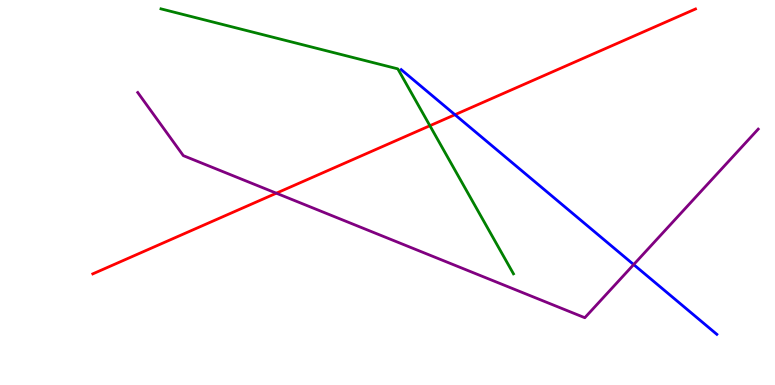[{'lines': ['blue', 'red'], 'intersections': [{'x': 5.87, 'y': 7.02}]}, {'lines': ['green', 'red'], 'intersections': [{'x': 5.55, 'y': 6.73}]}, {'lines': ['purple', 'red'], 'intersections': [{'x': 3.57, 'y': 4.98}]}, {'lines': ['blue', 'green'], 'intersections': []}, {'lines': ['blue', 'purple'], 'intersections': [{'x': 8.18, 'y': 3.13}]}, {'lines': ['green', 'purple'], 'intersections': []}]